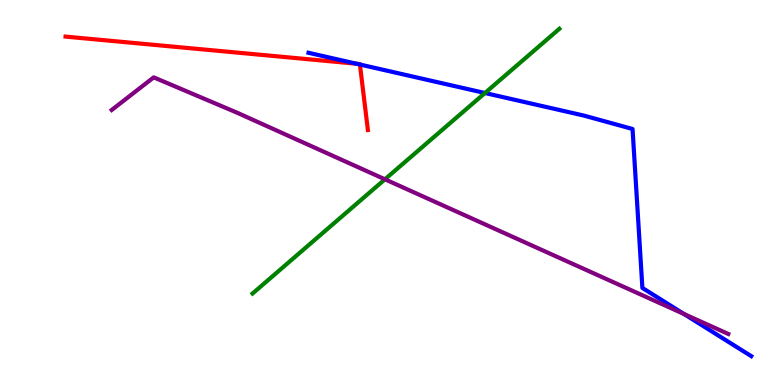[{'lines': ['blue', 'red'], 'intersections': [{'x': 4.6, 'y': 8.34}, {'x': 4.64, 'y': 8.32}]}, {'lines': ['green', 'red'], 'intersections': []}, {'lines': ['purple', 'red'], 'intersections': []}, {'lines': ['blue', 'green'], 'intersections': [{'x': 6.26, 'y': 7.58}]}, {'lines': ['blue', 'purple'], 'intersections': [{'x': 8.83, 'y': 1.84}]}, {'lines': ['green', 'purple'], 'intersections': [{'x': 4.97, 'y': 5.34}]}]